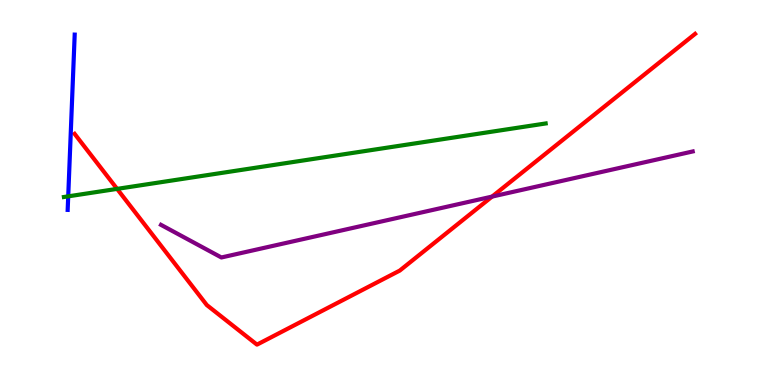[{'lines': ['blue', 'red'], 'intersections': []}, {'lines': ['green', 'red'], 'intersections': [{'x': 1.51, 'y': 5.09}]}, {'lines': ['purple', 'red'], 'intersections': [{'x': 6.35, 'y': 4.89}]}, {'lines': ['blue', 'green'], 'intersections': [{'x': 0.88, 'y': 4.9}]}, {'lines': ['blue', 'purple'], 'intersections': []}, {'lines': ['green', 'purple'], 'intersections': []}]